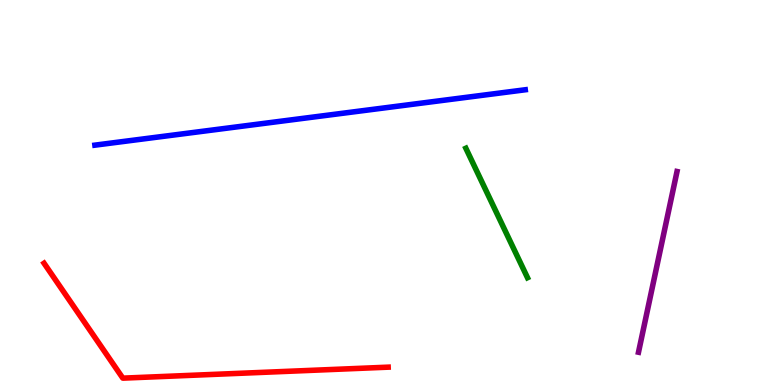[{'lines': ['blue', 'red'], 'intersections': []}, {'lines': ['green', 'red'], 'intersections': []}, {'lines': ['purple', 'red'], 'intersections': []}, {'lines': ['blue', 'green'], 'intersections': []}, {'lines': ['blue', 'purple'], 'intersections': []}, {'lines': ['green', 'purple'], 'intersections': []}]